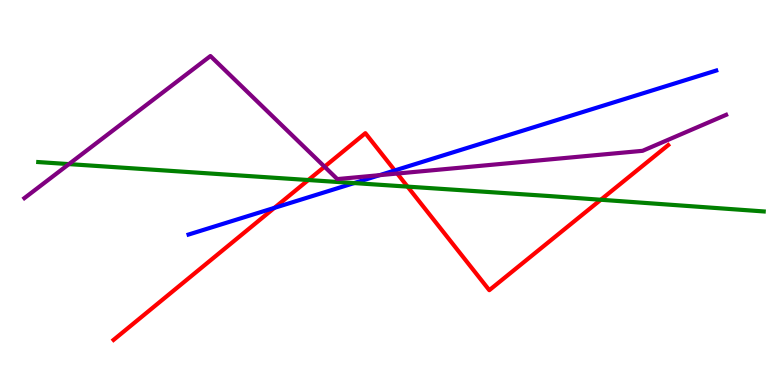[{'lines': ['blue', 'red'], 'intersections': [{'x': 3.54, 'y': 4.6}, {'x': 5.09, 'y': 5.57}]}, {'lines': ['green', 'red'], 'intersections': [{'x': 3.98, 'y': 5.32}, {'x': 5.26, 'y': 5.15}, {'x': 7.75, 'y': 4.81}]}, {'lines': ['purple', 'red'], 'intersections': [{'x': 4.19, 'y': 5.67}, {'x': 5.13, 'y': 5.49}]}, {'lines': ['blue', 'green'], 'intersections': [{'x': 4.57, 'y': 5.24}]}, {'lines': ['blue', 'purple'], 'intersections': [{'x': 4.9, 'y': 5.45}]}, {'lines': ['green', 'purple'], 'intersections': [{'x': 0.889, 'y': 5.74}]}]